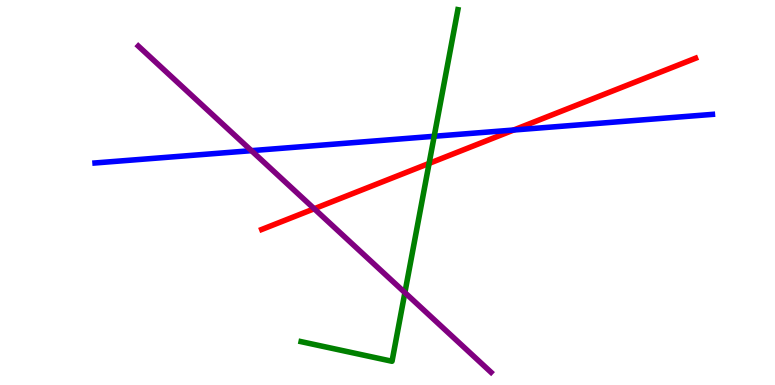[{'lines': ['blue', 'red'], 'intersections': [{'x': 6.63, 'y': 6.62}]}, {'lines': ['green', 'red'], 'intersections': [{'x': 5.54, 'y': 5.76}]}, {'lines': ['purple', 'red'], 'intersections': [{'x': 4.05, 'y': 4.58}]}, {'lines': ['blue', 'green'], 'intersections': [{'x': 5.6, 'y': 6.46}]}, {'lines': ['blue', 'purple'], 'intersections': [{'x': 3.24, 'y': 6.09}]}, {'lines': ['green', 'purple'], 'intersections': [{'x': 5.22, 'y': 2.4}]}]